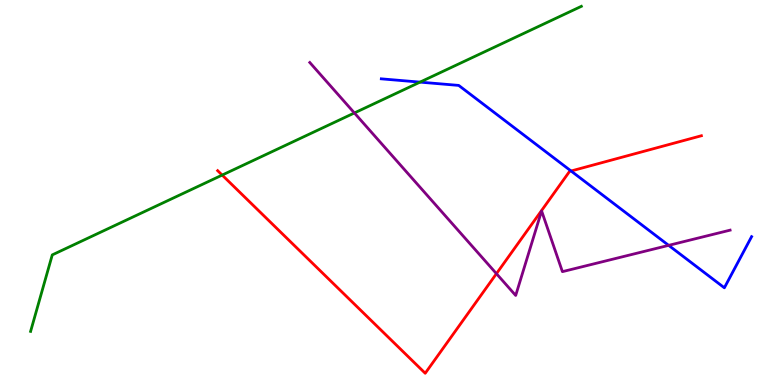[{'lines': ['blue', 'red'], 'intersections': [{'x': 7.37, 'y': 5.56}]}, {'lines': ['green', 'red'], 'intersections': [{'x': 2.87, 'y': 5.45}]}, {'lines': ['purple', 'red'], 'intersections': [{'x': 6.41, 'y': 2.89}]}, {'lines': ['blue', 'green'], 'intersections': [{'x': 5.42, 'y': 7.87}]}, {'lines': ['blue', 'purple'], 'intersections': [{'x': 8.63, 'y': 3.63}]}, {'lines': ['green', 'purple'], 'intersections': [{'x': 4.57, 'y': 7.07}]}]